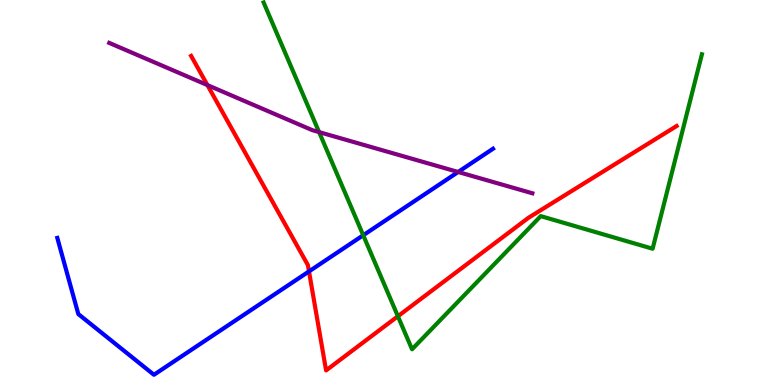[{'lines': ['blue', 'red'], 'intersections': [{'x': 3.99, 'y': 2.95}]}, {'lines': ['green', 'red'], 'intersections': [{'x': 5.13, 'y': 1.79}]}, {'lines': ['purple', 'red'], 'intersections': [{'x': 2.68, 'y': 7.79}]}, {'lines': ['blue', 'green'], 'intersections': [{'x': 4.69, 'y': 3.89}]}, {'lines': ['blue', 'purple'], 'intersections': [{'x': 5.91, 'y': 5.53}]}, {'lines': ['green', 'purple'], 'intersections': [{'x': 4.12, 'y': 6.57}]}]